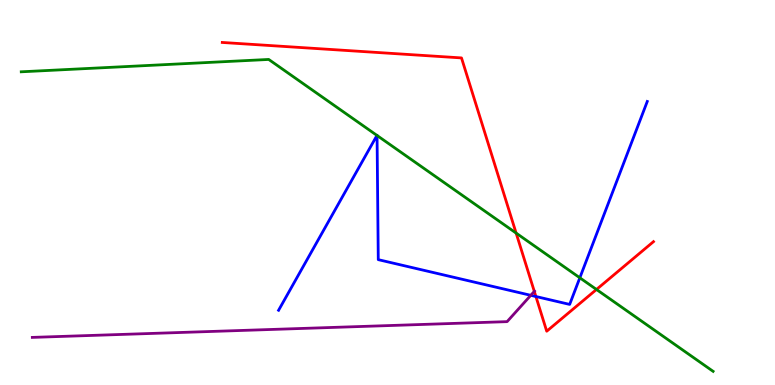[{'lines': ['blue', 'red'], 'intersections': [{'x': 6.91, 'y': 2.3}]}, {'lines': ['green', 'red'], 'intersections': [{'x': 6.66, 'y': 3.95}, {'x': 7.7, 'y': 2.48}]}, {'lines': ['purple', 'red'], 'intersections': [{'x': 6.89, 'y': 2.43}]}, {'lines': ['blue', 'green'], 'intersections': [{'x': 4.86, 'y': 6.48}, {'x': 4.87, 'y': 6.48}, {'x': 7.48, 'y': 2.78}]}, {'lines': ['blue', 'purple'], 'intersections': [{'x': 6.85, 'y': 2.33}]}, {'lines': ['green', 'purple'], 'intersections': []}]